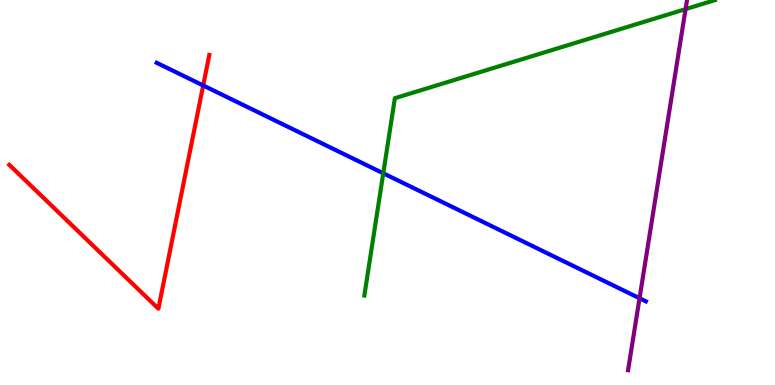[{'lines': ['blue', 'red'], 'intersections': [{'x': 2.62, 'y': 7.78}]}, {'lines': ['green', 'red'], 'intersections': []}, {'lines': ['purple', 'red'], 'intersections': []}, {'lines': ['blue', 'green'], 'intersections': [{'x': 4.95, 'y': 5.5}]}, {'lines': ['blue', 'purple'], 'intersections': [{'x': 8.25, 'y': 2.25}]}, {'lines': ['green', 'purple'], 'intersections': [{'x': 8.85, 'y': 9.76}]}]